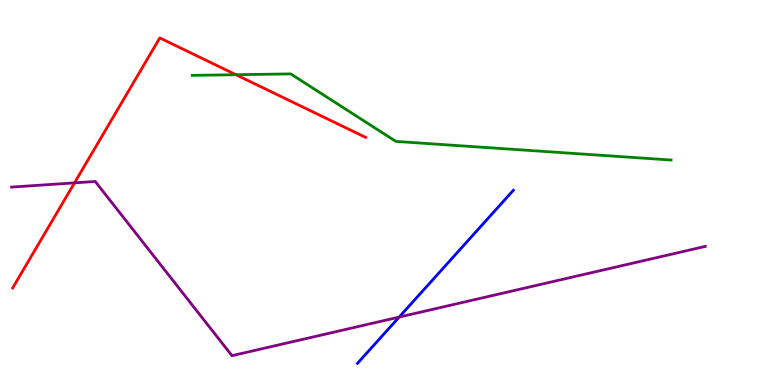[{'lines': ['blue', 'red'], 'intersections': []}, {'lines': ['green', 'red'], 'intersections': [{'x': 3.04, 'y': 8.06}]}, {'lines': ['purple', 'red'], 'intersections': [{'x': 0.961, 'y': 5.25}]}, {'lines': ['blue', 'green'], 'intersections': []}, {'lines': ['blue', 'purple'], 'intersections': [{'x': 5.15, 'y': 1.76}]}, {'lines': ['green', 'purple'], 'intersections': []}]